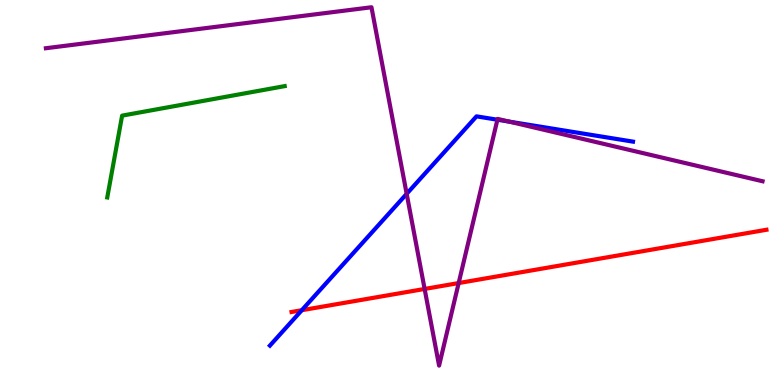[{'lines': ['blue', 'red'], 'intersections': [{'x': 3.89, 'y': 1.94}]}, {'lines': ['green', 'red'], 'intersections': []}, {'lines': ['purple', 'red'], 'intersections': [{'x': 5.48, 'y': 2.49}, {'x': 5.92, 'y': 2.65}]}, {'lines': ['blue', 'green'], 'intersections': []}, {'lines': ['blue', 'purple'], 'intersections': [{'x': 5.25, 'y': 4.97}, {'x': 6.42, 'y': 6.89}, {'x': 6.57, 'y': 6.84}]}, {'lines': ['green', 'purple'], 'intersections': []}]